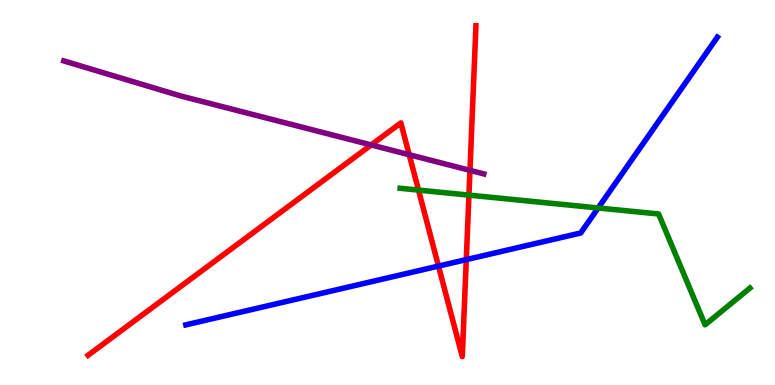[{'lines': ['blue', 'red'], 'intersections': [{'x': 5.66, 'y': 3.09}, {'x': 6.02, 'y': 3.26}]}, {'lines': ['green', 'red'], 'intersections': [{'x': 5.4, 'y': 5.06}, {'x': 6.05, 'y': 4.93}]}, {'lines': ['purple', 'red'], 'intersections': [{'x': 4.79, 'y': 6.24}, {'x': 5.28, 'y': 5.98}, {'x': 6.06, 'y': 5.58}]}, {'lines': ['blue', 'green'], 'intersections': [{'x': 7.72, 'y': 4.6}]}, {'lines': ['blue', 'purple'], 'intersections': []}, {'lines': ['green', 'purple'], 'intersections': []}]